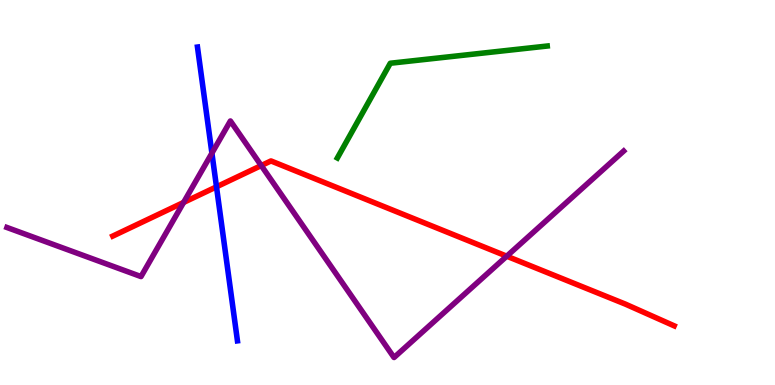[{'lines': ['blue', 'red'], 'intersections': [{'x': 2.79, 'y': 5.15}]}, {'lines': ['green', 'red'], 'intersections': []}, {'lines': ['purple', 'red'], 'intersections': [{'x': 2.37, 'y': 4.74}, {'x': 3.37, 'y': 5.7}, {'x': 6.54, 'y': 3.35}]}, {'lines': ['blue', 'green'], 'intersections': []}, {'lines': ['blue', 'purple'], 'intersections': [{'x': 2.73, 'y': 6.02}]}, {'lines': ['green', 'purple'], 'intersections': []}]